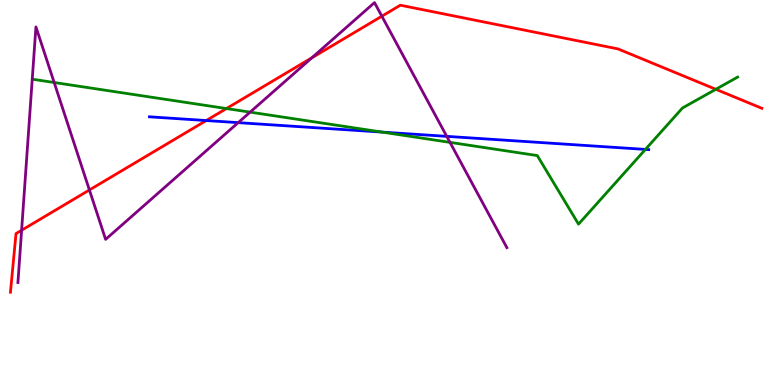[{'lines': ['blue', 'red'], 'intersections': [{'x': 2.66, 'y': 6.87}]}, {'lines': ['green', 'red'], 'intersections': [{'x': 2.92, 'y': 7.18}, {'x': 9.24, 'y': 7.68}]}, {'lines': ['purple', 'red'], 'intersections': [{'x': 0.279, 'y': 4.02}, {'x': 1.15, 'y': 5.07}, {'x': 4.02, 'y': 8.5}, {'x': 4.93, 'y': 9.58}]}, {'lines': ['blue', 'green'], 'intersections': [{'x': 4.93, 'y': 6.57}, {'x': 8.33, 'y': 6.12}]}, {'lines': ['blue', 'purple'], 'intersections': [{'x': 3.07, 'y': 6.81}, {'x': 5.76, 'y': 6.46}]}, {'lines': ['green', 'purple'], 'intersections': [{'x': 0.699, 'y': 7.86}, {'x': 3.23, 'y': 7.09}, {'x': 5.81, 'y': 6.3}]}]